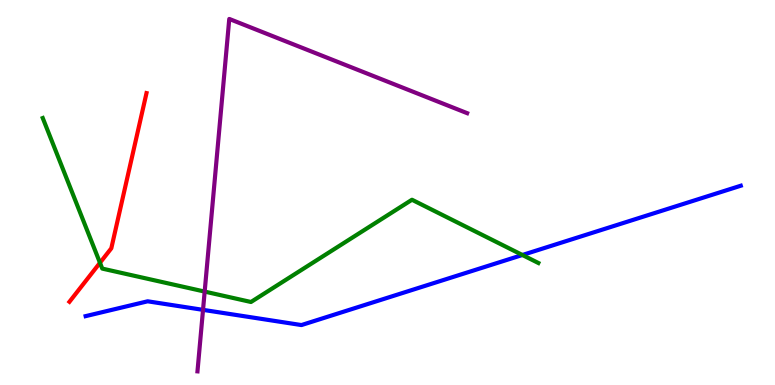[{'lines': ['blue', 'red'], 'intersections': []}, {'lines': ['green', 'red'], 'intersections': [{'x': 1.29, 'y': 3.17}]}, {'lines': ['purple', 'red'], 'intersections': []}, {'lines': ['blue', 'green'], 'intersections': [{'x': 6.74, 'y': 3.38}]}, {'lines': ['blue', 'purple'], 'intersections': [{'x': 2.62, 'y': 1.95}]}, {'lines': ['green', 'purple'], 'intersections': [{'x': 2.64, 'y': 2.43}]}]